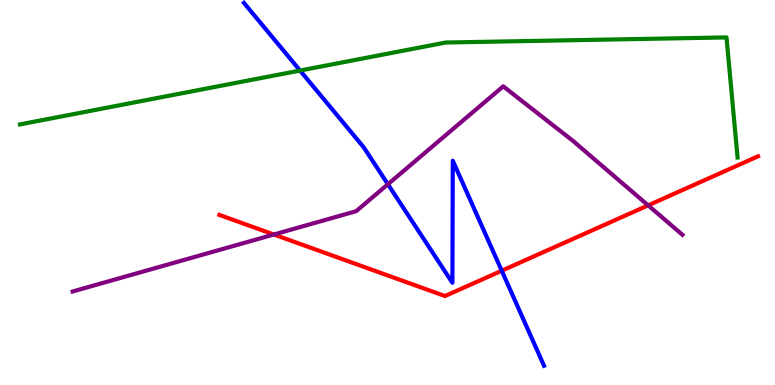[{'lines': ['blue', 'red'], 'intersections': [{'x': 6.47, 'y': 2.97}]}, {'lines': ['green', 'red'], 'intersections': []}, {'lines': ['purple', 'red'], 'intersections': [{'x': 3.53, 'y': 3.91}, {'x': 8.36, 'y': 4.67}]}, {'lines': ['blue', 'green'], 'intersections': [{'x': 3.87, 'y': 8.17}]}, {'lines': ['blue', 'purple'], 'intersections': [{'x': 5.01, 'y': 5.21}]}, {'lines': ['green', 'purple'], 'intersections': []}]